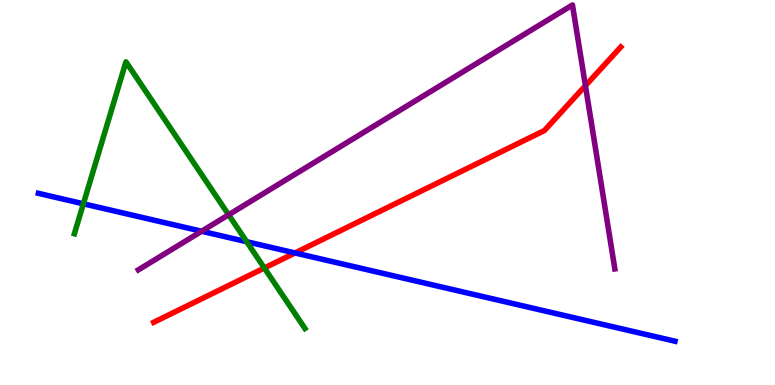[{'lines': ['blue', 'red'], 'intersections': [{'x': 3.81, 'y': 3.43}]}, {'lines': ['green', 'red'], 'intersections': [{'x': 3.41, 'y': 3.04}]}, {'lines': ['purple', 'red'], 'intersections': [{'x': 7.55, 'y': 7.77}]}, {'lines': ['blue', 'green'], 'intersections': [{'x': 1.08, 'y': 4.71}, {'x': 3.18, 'y': 3.72}]}, {'lines': ['blue', 'purple'], 'intersections': [{'x': 2.6, 'y': 3.99}]}, {'lines': ['green', 'purple'], 'intersections': [{'x': 2.95, 'y': 4.42}]}]